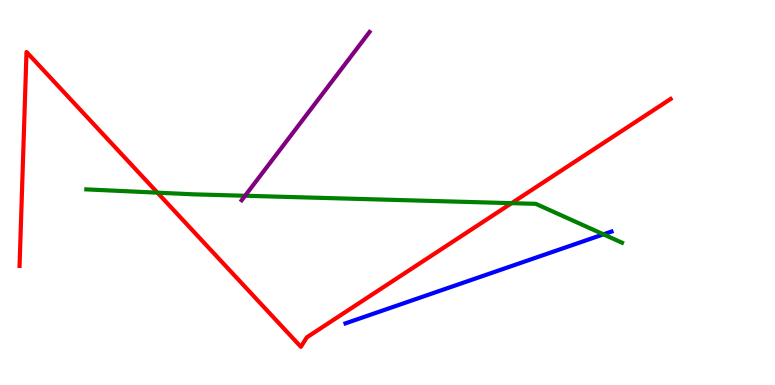[{'lines': ['blue', 'red'], 'intersections': []}, {'lines': ['green', 'red'], 'intersections': [{'x': 2.03, 'y': 5.0}, {'x': 6.6, 'y': 4.72}]}, {'lines': ['purple', 'red'], 'intersections': []}, {'lines': ['blue', 'green'], 'intersections': [{'x': 7.79, 'y': 3.91}]}, {'lines': ['blue', 'purple'], 'intersections': []}, {'lines': ['green', 'purple'], 'intersections': [{'x': 3.16, 'y': 4.92}]}]